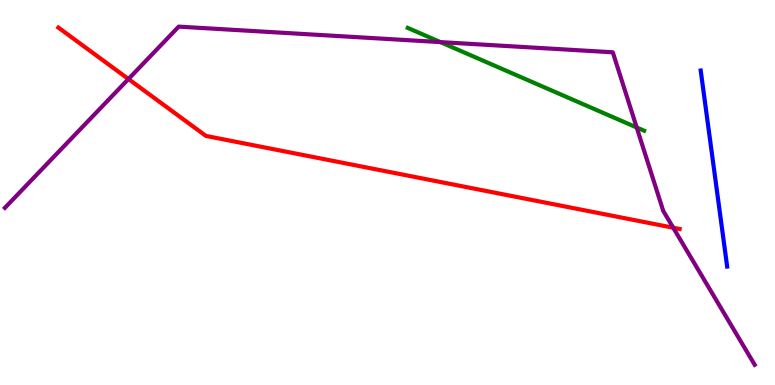[{'lines': ['blue', 'red'], 'intersections': []}, {'lines': ['green', 'red'], 'intersections': []}, {'lines': ['purple', 'red'], 'intersections': [{'x': 1.66, 'y': 7.95}, {'x': 8.69, 'y': 4.08}]}, {'lines': ['blue', 'green'], 'intersections': []}, {'lines': ['blue', 'purple'], 'intersections': []}, {'lines': ['green', 'purple'], 'intersections': [{'x': 5.68, 'y': 8.91}, {'x': 8.22, 'y': 6.69}]}]